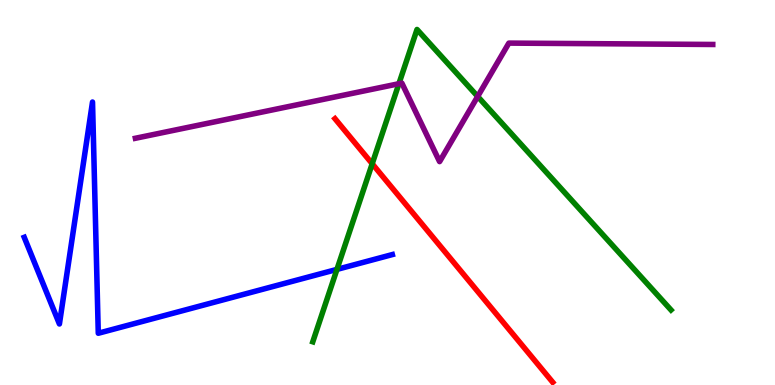[{'lines': ['blue', 'red'], 'intersections': []}, {'lines': ['green', 'red'], 'intersections': [{'x': 4.8, 'y': 5.75}]}, {'lines': ['purple', 'red'], 'intersections': []}, {'lines': ['blue', 'green'], 'intersections': [{'x': 4.35, 'y': 3.0}]}, {'lines': ['blue', 'purple'], 'intersections': []}, {'lines': ['green', 'purple'], 'intersections': [{'x': 5.15, 'y': 7.83}, {'x': 6.16, 'y': 7.49}]}]